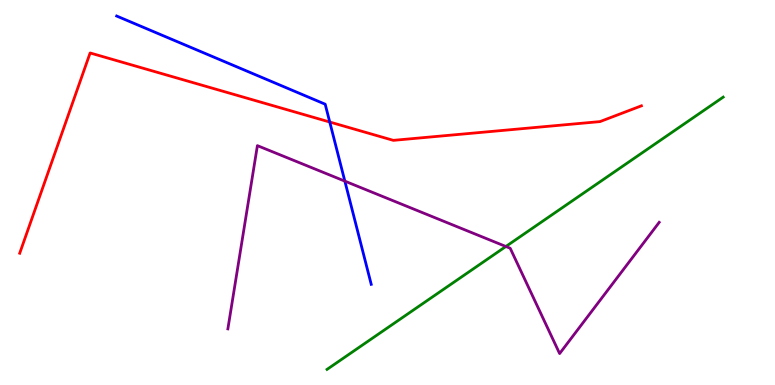[{'lines': ['blue', 'red'], 'intersections': [{'x': 4.25, 'y': 6.83}]}, {'lines': ['green', 'red'], 'intersections': []}, {'lines': ['purple', 'red'], 'intersections': []}, {'lines': ['blue', 'green'], 'intersections': []}, {'lines': ['blue', 'purple'], 'intersections': [{'x': 4.45, 'y': 5.3}]}, {'lines': ['green', 'purple'], 'intersections': [{'x': 6.53, 'y': 3.6}]}]